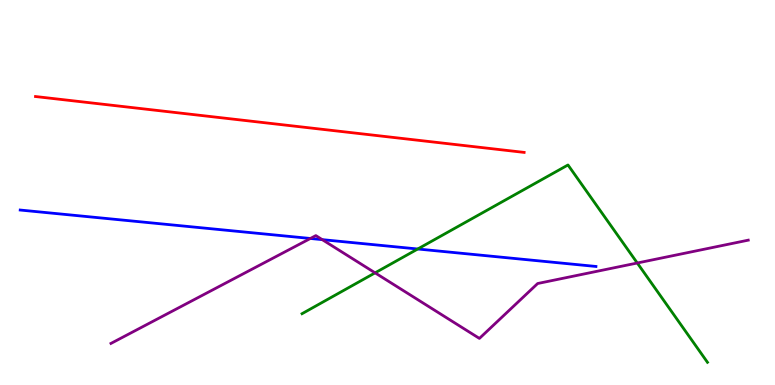[{'lines': ['blue', 'red'], 'intersections': []}, {'lines': ['green', 'red'], 'intersections': []}, {'lines': ['purple', 'red'], 'intersections': []}, {'lines': ['blue', 'green'], 'intersections': [{'x': 5.39, 'y': 3.53}]}, {'lines': ['blue', 'purple'], 'intersections': [{'x': 4.0, 'y': 3.81}, {'x': 4.16, 'y': 3.78}]}, {'lines': ['green', 'purple'], 'intersections': [{'x': 4.84, 'y': 2.91}, {'x': 8.22, 'y': 3.17}]}]